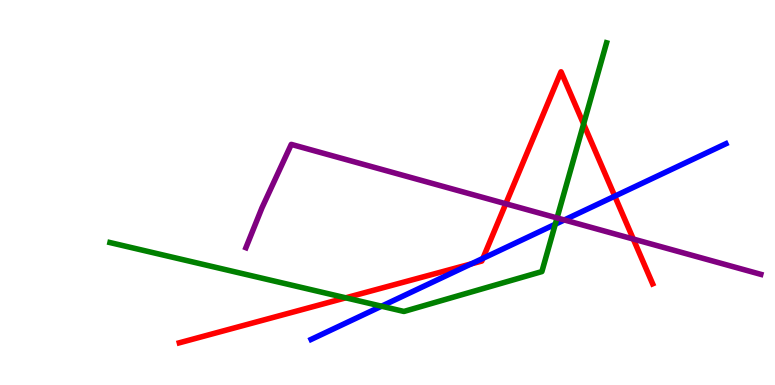[{'lines': ['blue', 'red'], 'intersections': [{'x': 6.08, 'y': 3.15}, {'x': 6.23, 'y': 3.29}, {'x': 7.93, 'y': 4.9}]}, {'lines': ['green', 'red'], 'intersections': [{'x': 4.46, 'y': 2.26}, {'x': 7.53, 'y': 6.78}]}, {'lines': ['purple', 'red'], 'intersections': [{'x': 6.53, 'y': 4.71}, {'x': 8.17, 'y': 3.79}]}, {'lines': ['blue', 'green'], 'intersections': [{'x': 4.92, 'y': 2.05}, {'x': 7.16, 'y': 4.18}]}, {'lines': ['blue', 'purple'], 'intersections': [{'x': 7.28, 'y': 4.29}]}, {'lines': ['green', 'purple'], 'intersections': [{'x': 7.19, 'y': 4.34}]}]